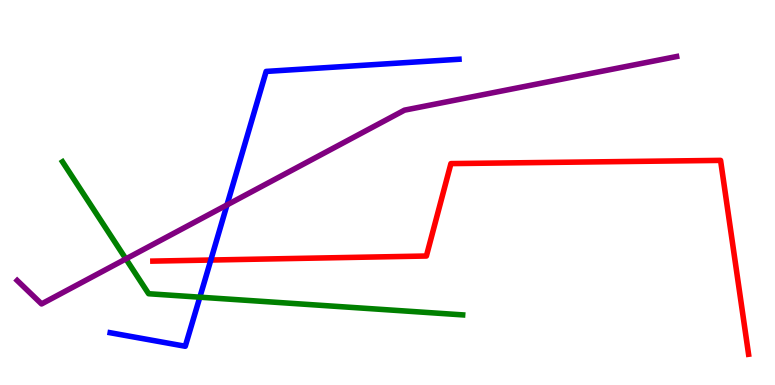[{'lines': ['blue', 'red'], 'intersections': [{'x': 2.72, 'y': 3.25}]}, {'lines': ['green', 'red'], 'intersections': []}, {'lines': ['purple', 'red'], 'intersections': []}, {'lines': ['blue', 'green'], 'intersections': [{'x': 2.58, 'y': 2.28}]}, {'lines': ['blue', 'purple'], 'intersections': [{'x': 2.93, 'y': 4.68}]}, {'lines': ['green', 'purple'], 'intersections': [{'x': 1.62, 'y': 3.28}]}]